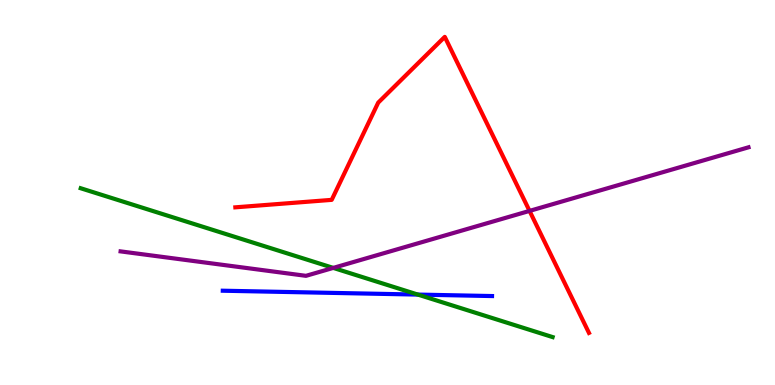[{'lines': ['blue', 'red'], 'intersections': []}, {'lines': ['green', 'red'], 'intersections': []}, {'lines': ['purple', 'red'], 'intersections': [{'x': 6.83, 'y': 4.52}]}, {'lines': ['blue', 'green'], 'intersections': [{'x': 5.39, 'y': 2.35}]}, {'lines': ['blue', 'purple'], 'intersections': []}, {'lines': ['green', 'purple'], 'intersections': [{'x': 4.3, 'y': 3.04}]}]